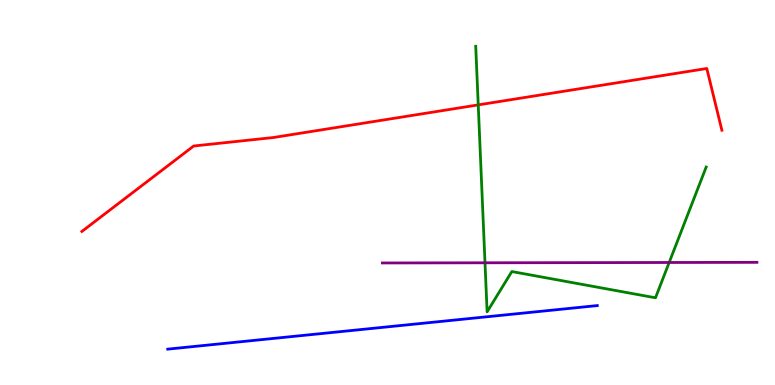[{'lines': ['blue', 'red'], 'intersections': []}, {'lines': ['green', 'red'], 'intersections': [{'x': 6.17, 'y': 7.28}]}, {'lines': ['purple', 'red'], 'intersections': []}, {'lines': ['blue', 'green'], 'intersections': []}, {'lines': ['blue', 'purple'], 'intersections': []}, {'lines': ['green', 'purple'], 'intersections': [{'x': 6.26, 'y': 3.17}, {'x': 8.63, 'y': 3.18}]}]